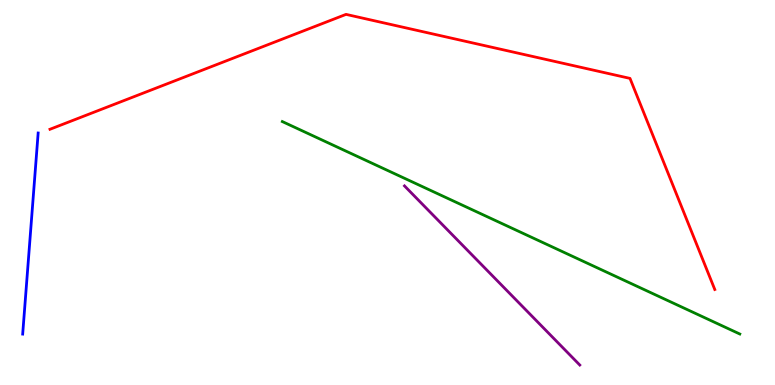[{'lines': ['blue', 'red'], 'intersections': []}, {'lines': ['green', 'red'], 'intersections': []}, {'lines': ['purple', 'red'], 'intersections': []}, {'lines': ['blue', 'green'], 'intersections': []}, {'lines': ['blue', 'purple'], 'intersections': []}, {'lines': ['green', 'purple'], 'intersections': []}]